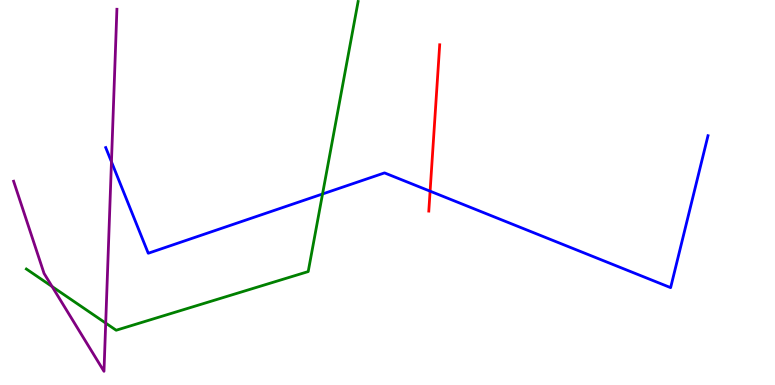[{'lines': ['blue', 'red'], 'intersections': [{'x': 5.55, 'y': 5.03}]}, {'lines': ['green', 'red'], 'intersections': []}, {'lines': ['purple', 'red'], 'intersections': []}, {'lines': ['blue', 'green'], 'intersections': [{'x': 4.16, 'y': 4.96}]}, {'lines': ['blue', 'purple'], 'intersections': [{'x': 1.44, 'y': 5.8}]}, {'lines': ['green', 'purple'], 'intersections': [{'x': 0.672, 'y': 2.56}, {'x': 1.36, 'y': 1.61}]}]